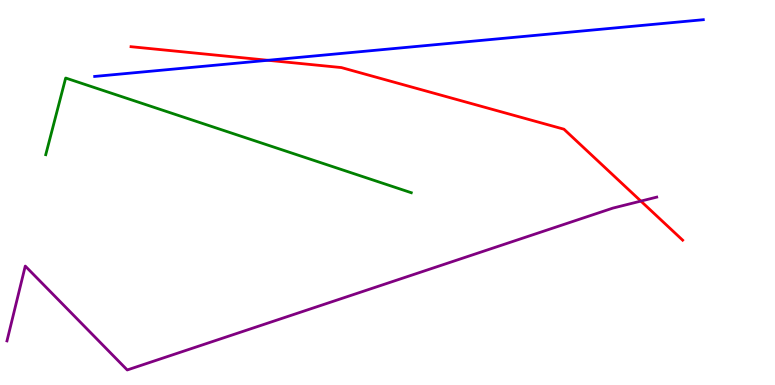[{'lines': ['blue', 'red'], 'intersections': [{'x': 3.46, 'y': 8.43}]}, {'lines': ['green', 'red'], 'intersections': []}, {'lines': ['purple', 'red'], 'intersections': [{'x': 8.27, 'y': 4.78}]}, {'lines': ['blue', 'green'], 'intersections': []}, {'lines': ['blue', 'purple'], 'intersections': []}, {'lines': ['green', 'purple'], 'intersections': []}]